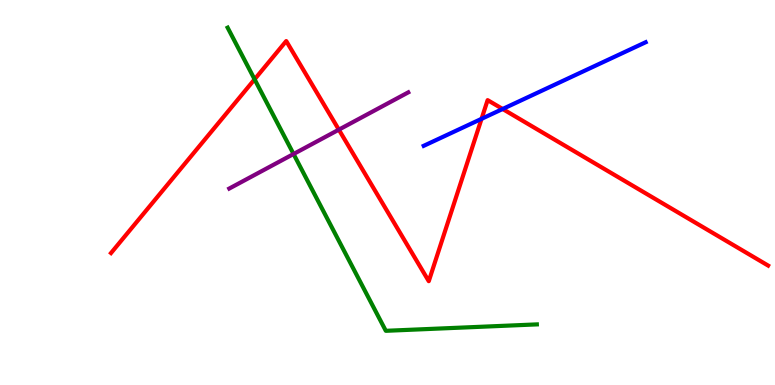[{'lines': ['blue', 'red'], 'intersections': [{'x': 6.21, 'y': 6.91}, {'x': 6.49, 'y': 7.17}]}, {'lines': ['green', 'red'], 'intersections': [{'x': 3.29, 'y': 7.94}]}, {'lines': ['purple', 'red'], 'intersections': [{'x': 4.37, 'y': 6.63}]}, {'lines': ['blue', 'green'], 'intersections': []}, {'lines': ['blue', 'purple'], 'intersections': []}, {'lines': ['green', 'purple'], 'intersections': [{'x': 3.79, 'y': 6.0}]}]